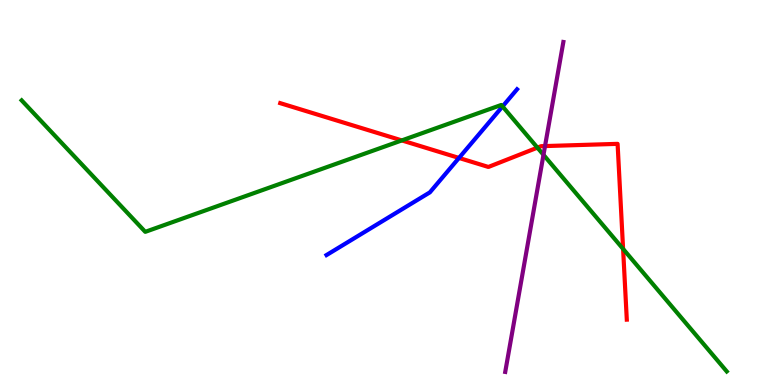[{'lines': ['blue', 'red'], 'intersections': [{'x': 5.92, 'y': 5.9}]}, {'lines': ['green', 'red'], 'intersections': [{'x': 5.18, 'y': 6.35}, {'x': 6.93, 'y': 6.16}, {'x': 8.04, 'y': 3.53}]}, {'lines': ['purple', 'red'], 'intersections': [{'x': 7.03, 'y': 6.21}]}, {'lines': ['blue', 'green'], 'intersections': [{'x': 6.48, 'y': 7.24}]}, {'lines': ['blue', 'purple'], 'intersections': []}, {'lines': ['green', 'purple'], 'intersections': [{'x': 7.01, 'y': 5.98}]}]